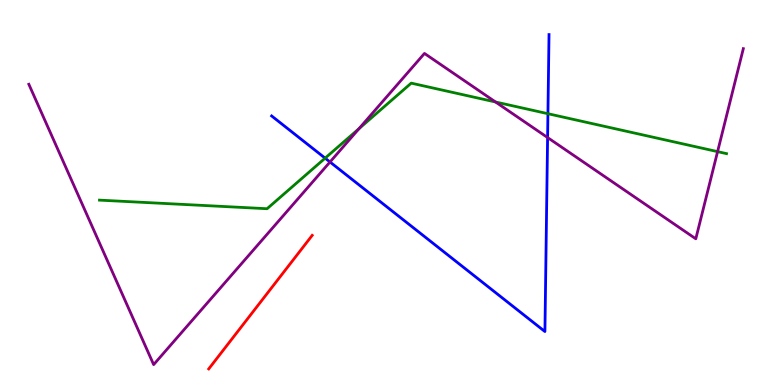[{'lines': ['blue', 'red'], 'intersections': []}, {'lines': ['green', 'red'], 'intersections': []}, {'lines': ['purple', 'red'], 'intersections': []}, {'lines': ['blue', 'green'], 'intersections': [{'x': 4.2, 'y': 5.89}, {'x': 7.07, 'y': 7.05}]}, {'lines': ['blue', 'purple'], 'intersections': [{'x': 4.26, 'y': 5.79}, {'x': 7.07, 'y': 6.43}]}, {'lines': ['green', 'purple'], 'intersections': [{'x': 4.63, 'y': 6.66}, {'x': 6.39, 'y': 7.35}, {'x': 9.26, 'y': 6.06}]}]